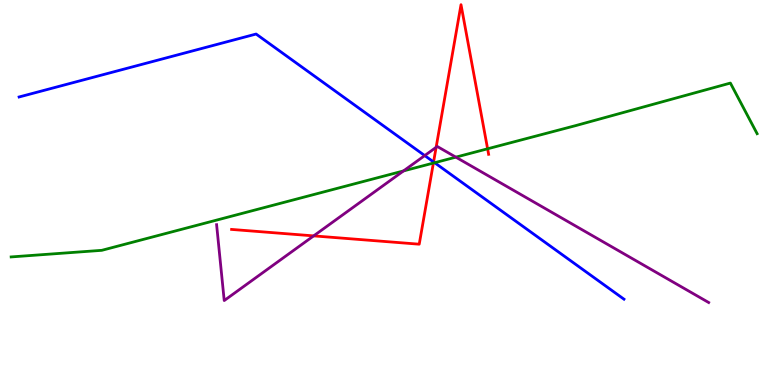[{'lines': ['blue', 'red'], 'intersections': [{'x': 5.59, 'y': 5.79}]}, {'lines': ['green', 'red'], 'intersections': [{'x': 5.59, 'y': 5.76}, {'x': 6.29, 'y': 6.14}]}, {'lines': ['purple', 'red'], 'intersections': [{'x': 4.05, 'y': 3.87}, {'x': 5.63, 'y': 6.17}]}, {'lines': ['blue', 'green'], 'intersections': [{'x': 5.61, 'y': 5.77}]}, {'lines': ['blue', 'purple'], 'intersections': [{'x': 5.48, 'y': 5.96}]}, {'lines': ['green', 'purple'], 'intersections': [{'x': 5.21, 'y': 5.56}, {'x': 5.88, 'y': 5.92}]}]